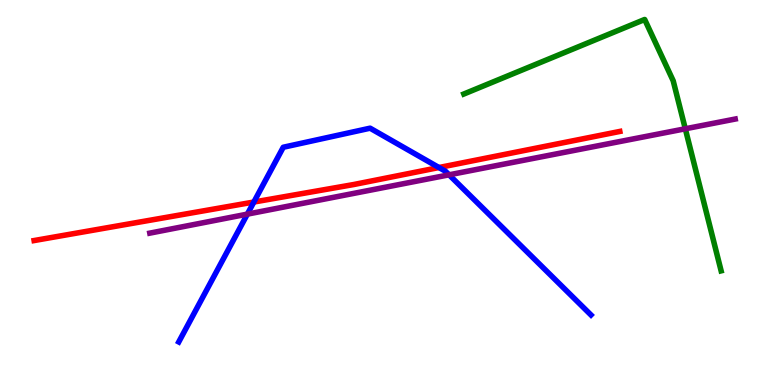[{'lines': ['blue', 'red'], 'intersections': [{'x': 3.28, 'y': 4.75}, {'x': 5.66, 'y': 5.65}]}, {'lines': ['green', 'red'], 'intersections': []}, {'lines': ['purple', 'red'], 'intersections': []}, {'lines': ['blue', 'green'], 'intersections': []}, {'lines': ['blue', 'purple'], 'intersections': [{'x': 3.19, 'y': 4.44}, {'x': 5.79, 'y': 5.46}]}, {'lines': ['green', 'purple'], 'intersections': [{'x': 8.84, 'y': 6.66}]}]